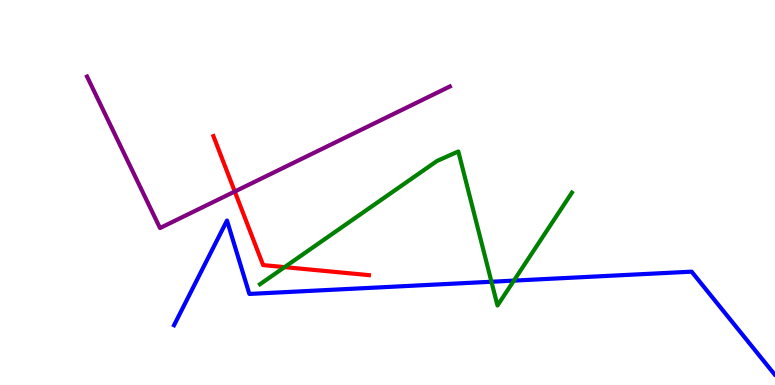[{'lines': ['blue', 'red'], 'intersections': []}, {'lines': ['green', 'red'], 'intersections': [{'x': 3.67, 'y': 3.06}]}, {'lines': ['purple', 'red'], 'intersections': [{'x': 3.03, 'y': 5.03}]}, {'lines': ['blue', 'green'], 'intersections': [{'x': 6.34, 'y': 2.68}, {'x': 6.63, 'y': 2.71}]}, {'lines': ['blue', 'purple'], 'intersections': []}, {'lines': ['green', 'purple'], 'intersections': []}]